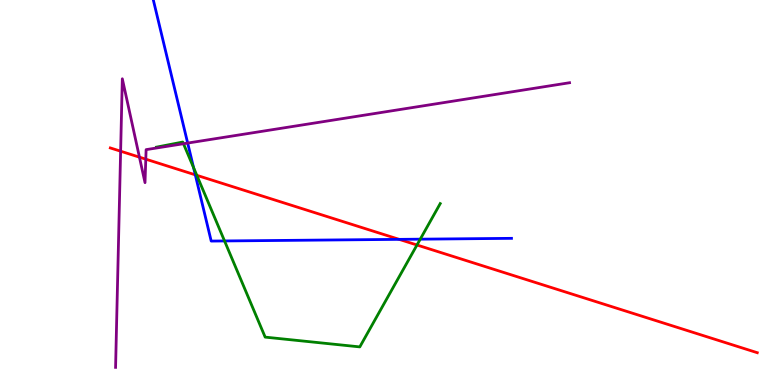[{'lines': ['blue', 'red'], 'intersections': [{'x': 2.52, 'y': 5.46}, {'x': 5.15, 'y': 3.78}]}, {'lines': ['green', 'red'], 'intersections': [{'x': 2.54, 'y': 5.45}, {'x': 5.38, 'y': 3.64}]}, {'lines': ['purple', 'red'], 'intersections': [{'x': 1.56, 'y': 6.07}, {'x': 1.8, 'y': 5.92}, {'x': 1.88, 'y': 5.87}]}, {'lines': ['blue', 'green'], 'intersections': [{'x': 2.5, 'y': 5.65}, {'x': 2.9, 'y': 3.74}, {'x': 5.42, 'y': 3.79}]}, {'lines': ['blue', 'purple'], 'intersections': [{'x': 2.42, 'y': 6.28}]}, {'lines': ['green', 'purple'], 'intersections': [{'x': 2.37, 'y': 6.27}]}]